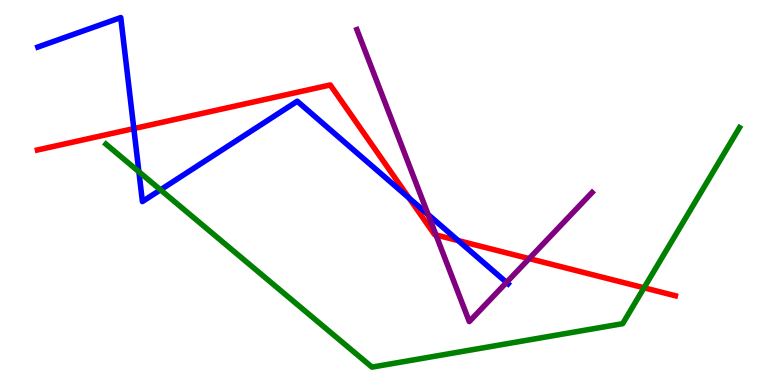[{'lines': ['blue', 'red'], 'intersections': [{'x': 1.73, 'y': 6.66}, {'x': 5.28, 'y': 4.86}, {'x': 5.91, 'y': 3.75}]}, {'lines': ['green', 'red'], 'intersections': [{'x': 8.31, 'y': 2.52}]}, {'lines': ['purple', 'red'], 'intersections': [{'x': 5.63, 'y': 3.9}, {'x': 6.83, 'y': 3.28}]}, {'lines': ['blue', 'green'], 'intersections': [{'x': 1.79, 'y': 5.54}, {'x': 2.07, 'y': 5.07}]}, {'lines': ['blue', 'purple'], 'intersections': [{'x': 5.52, 'y': 4.43}, {'x': 6.54, 'y': 2.66}]}, {'lines': ['green', 'purple'], 'intersections': []}]